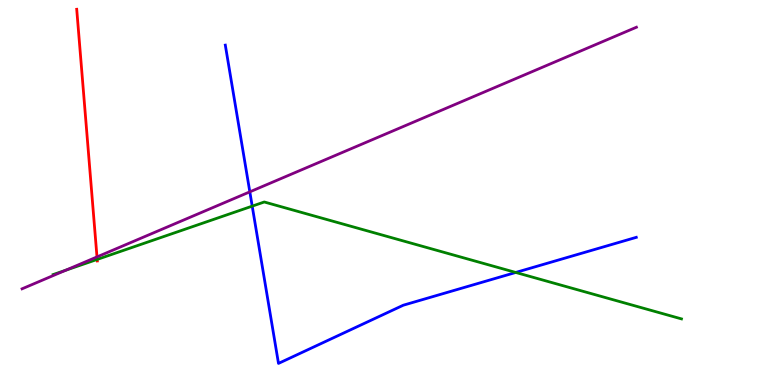[{'lines': ['blue', 'red'], 'intersections': []}, {'lines': ['green', 'red'], 'intersections': [{'x': 1.25, 'y': 3.26}]}, {'lines': ['purple', 'red'], 'intersections': [{'x': 1.25, 'y': 3.33}]}, {'lines': ['blue', 'green'], 'intersections': [{'x': 3.25, 'y': 4.65}, {'x': 6.65, 'y': 2.92}]}, {'lines': ['blue', 'purple'], 'intersections': [{'x': 3.22, 'y': 5.02}]}, {'lines': ['green', 'purple'], 'intersections': [{'x': 0.847, 'y': 2.98}]}]